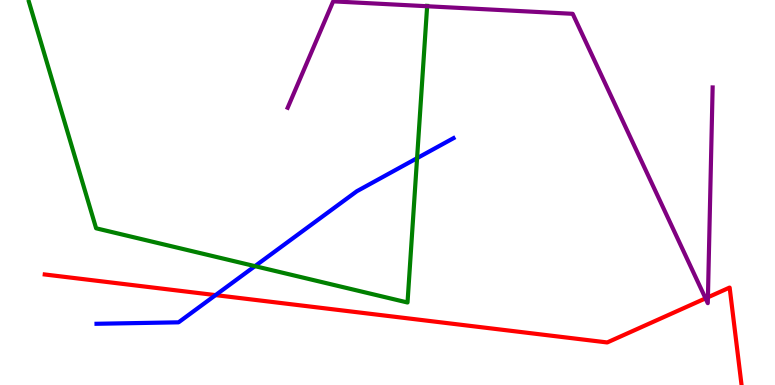[{'lines': ['blue', 'red'], 'intersections': [{'x': 2.78, 'y': 2.33}]}, {'lines': ['green', 'red'], 'intersections': []}, {'lines': ['purple', 'red'], 'intersections': [{'x': 9.1, 'y': 2.25}, {'x': 9.13, 'y': 2.28}]}, {'lines': ['blue', 'green'], 'intersections': [{'x': 3.29, 'y': 3.09}, {'x': 5.38, 'y': 5.89}]}, {'lines': ['blue', 'purple'], 'intersections': []}, {'lines': ['green', 'purple'], 'intersections': [{'x': 5.51, 'y': 9.84}]}]